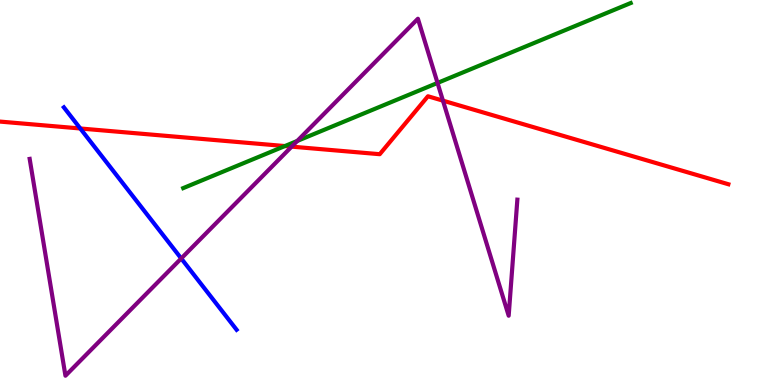[{'lines': ['blue', 'red'], 'intersections': [{'x': 1.04, 'y': 6.66}]}, {'lines': ['green', 'red'], 'intersections': [{'x': 3.68, 'y': 6.21}]}, {'lines': ['purple', 'red'], 'intersections': [{'x': 3.76, 'y': 6.19}, {'x': 5.72, 'y': 7.39}]}, {'lines': ['blue', 'green'], 'intersections': []}, {'lines': ['blue', 'purple'], 'intersections': [{'x': 2.34, 'y': 3.29}]}, {'lines': ['green', 'purple'], 'intersections': [{'x': 3.84, 'y': 6.34}, {'x': 5.65, 'y': 7.85}]}]